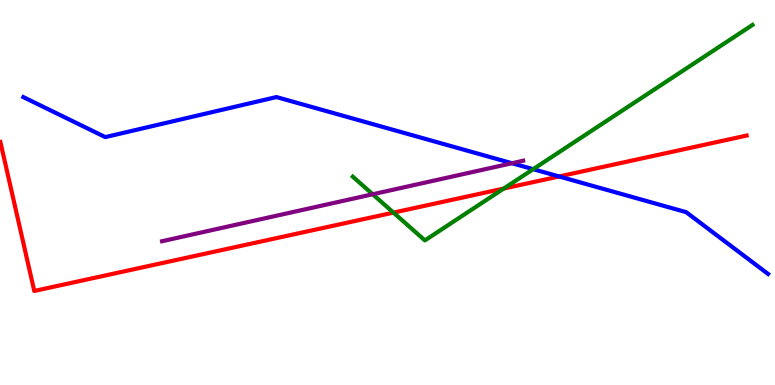[{'lines': ['blue', 'red'], 'intersections': [{'x': 7.21, 'y': 5.42}]}, {'lines': ['green', 'red'], 'intersections': [{'x': 5.08, 'y': 4.48}, {'x': 6.5, 'y': 5.1}]}, {'lines': ['purple', 'red'], 'intersections': []}, {'lines': ['blue', 'green'], 'intersections': [{'x': 6.88, 'y': 5.61}]}, {'lines': ['blue', 'purple'], 'intersections': [{'x': 6.61, 'y': 5.76}]}, {'lines': ['green', 'purple'], 'intersections': [{'x': 4.81, 'y': 4.95}]}]